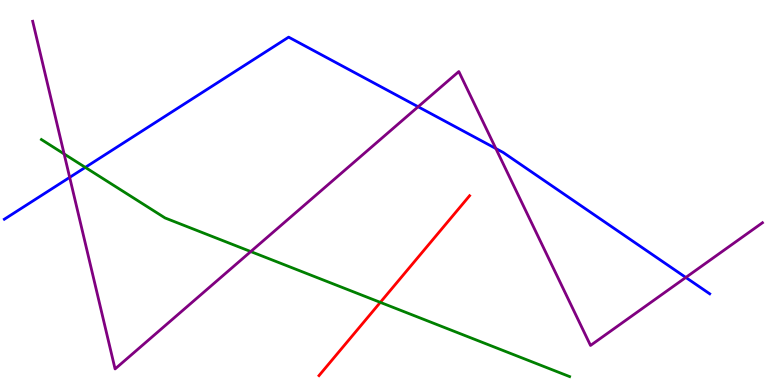[{'lines': ['blue', 'red'], 'intersections': []}, {'lines': ['green', 'red'], 'intersections': [{'x': 4.91, 'y': 2.15}]}, {'lines': ['purple', 'red'], 'intersections': []}, {'lines': ['blue', 'green'], 'intersections': [{'x': 1.1, 'y': 5.65}]}, {'lines': ['blue', 'purple'], 'intersections': [{'x': 0.899, 'y': 5.39}, {'x': 5.4, 'y': 7.23}, {'x': 6.4, 'y': 6.14}, {'x': 8.85, 'y': 2.79}]}, {'lines': ['green', 'purple'], 'intersections': [{'x': 0.827, 'y': 6.0}, {'x': 3.24, 'y': 3.47}]}]